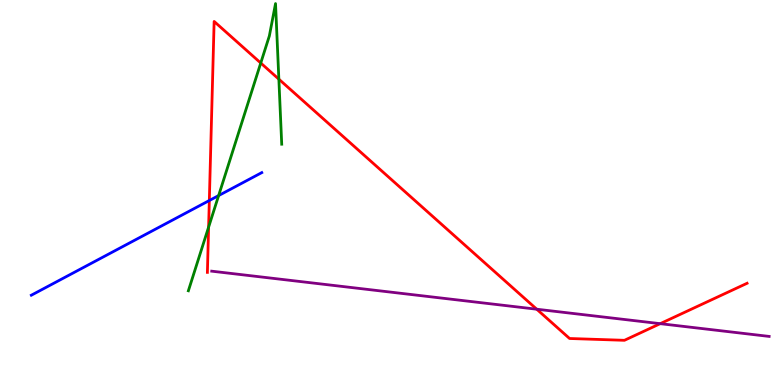[{'lines': ['blue', 'red'], 'intersections': [{'x': 2.7, 'y': 4.79}]}, {'lines': ['green', 'red'], 'intersections': [{'x': 2.69, 'y': 4.1}, {'x': 3.36, 'y': 8.36}, {'x': 3.6, 'y': 7.94}]}, {'lines': ['purple', 'red'], 'intersections': [{'x': 6.93, 'y': 1.97}, {'x': 8.52, 'y': 1.59}]}, {'lines': ['blue', 'green'], 'intersections': [{'x': 2.82, 'y': 4.92}]}, {'lines': ['blue', 'purple'], 'intersections': []}, {'lines': ['green', 'purple'], 'intersections': []}]